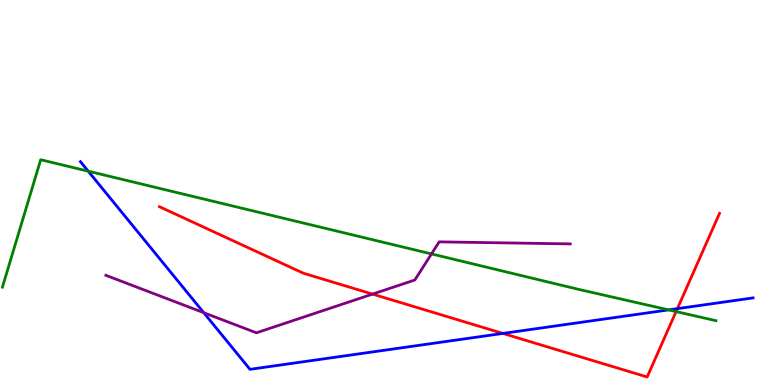[{'lines': ['blue', 'red'], 'intersections': [{'x': 6.49, 'y': 1.34}, {'x': 8.74, 'y': 1.98}]}, {'lines': ['green', 'red'], 'intersections': [{'x': 8.72, 'y': 1.91}]}, {'lines': ['purple', 'red'], 'intersections': [{'x': 4.81, 'y': 2.36}]}, {'lines': ['blue', 'green'], 'intersections': [{'x': 1.14, 'y': 5.55}, {'x': 8.63, 'y': 1.95}]}, {'lines': ['blue', 'purple'], 'intersections': [{'x': 2.63, 'y': 1.88}]}, {'lines': ['green', 'purple'], 'intersections': [{'x': 5.57, 'y': 3.4}]}]